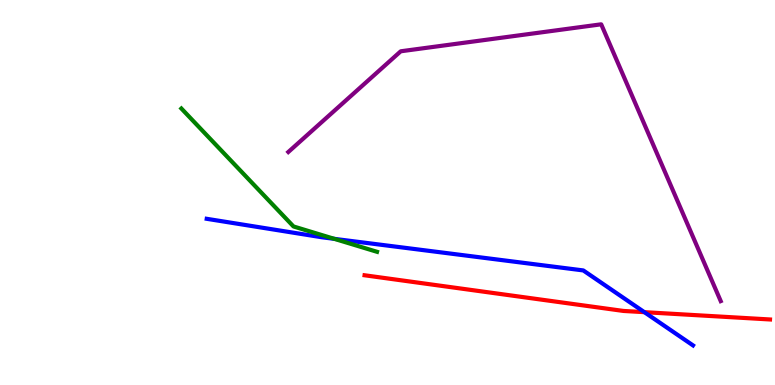[{'lines': ['blue', 'red'], 'intersections': [{'x': 8.31, 'y': 1.89}]}, {'lines': ['green', 'red'], 'intersections': []}, {'lines': ['purple', 'red'], 'intersections': []}, {'lines': ['blue', 'green'], 'intersections': [{'x': 4.31, 'y': 3.8}]}, {'lines': ['blue', 'purple'], 'intersections': []}, {'lines': ['green', 'purple'], 'intersections': []}]